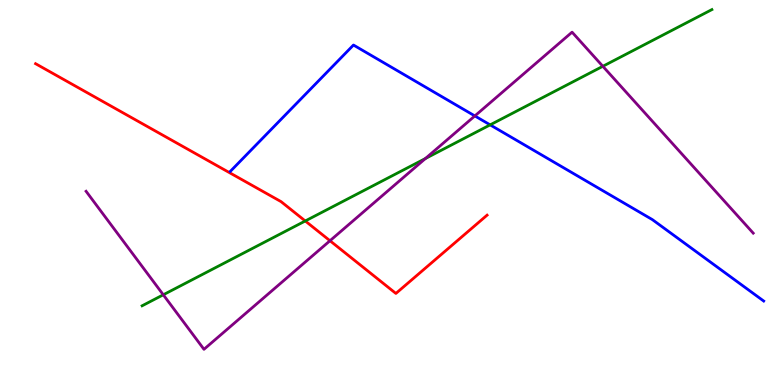[{'lines': ['blue', 'red'], 'intersections': []}, {'lines': ['green', 'red'], 'intersections': [{'x': 3.94, 'y': 4.26}]}, {'lines': ['purple', 'red'], 'intersections': [{'x': 4.26, 'y': 3.75}]}, {'lines': ['blue', 'green'], 'intersections': [{'x': 6.32, 'y': 6.76}]}, {'lines': ['blue', 'purple'], 'intersections': [{'x': 6.13, 'y': 6.99}]}, {'lines': ['green', 'purple'], 'intersections': [{'x': 2.11, 'y': 2.34}, {'x': 5.49, 'y': 5.88}, {'x': 7.78, 'y': 8.28}]}]